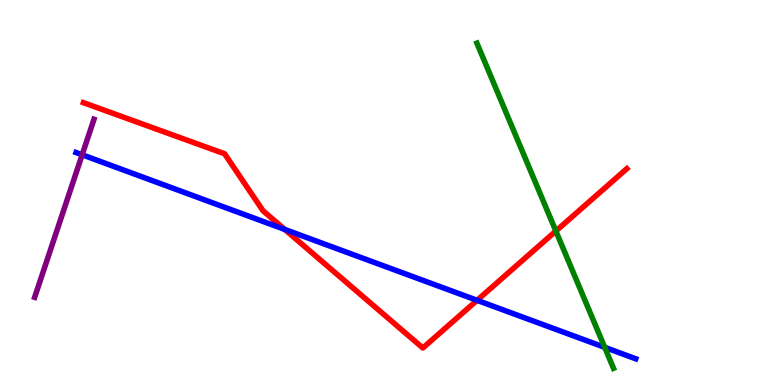[{'lines': ['blue', 'red'], 'intersections': [{'x': 3.67, 'y': 4.04}, {'x': 6.16, 'y': 2.2}]}, {'lines': ['green', 'red'], 'intersections': [{'x': 7.17, 'y': 4.0}]}, {'lines': ['purple', 'red'], 'intersections': []}, {'lines': ['blue', 'green'], 'intersections': [{'x': 7.8, 'y': 0.978}]}, {'lines': ['blue', 'purple'], 'intersections': [{'x': 1.06, 'y': 5.98}]}, {'lines': ['green', 'purple'], 'intersections': []}]